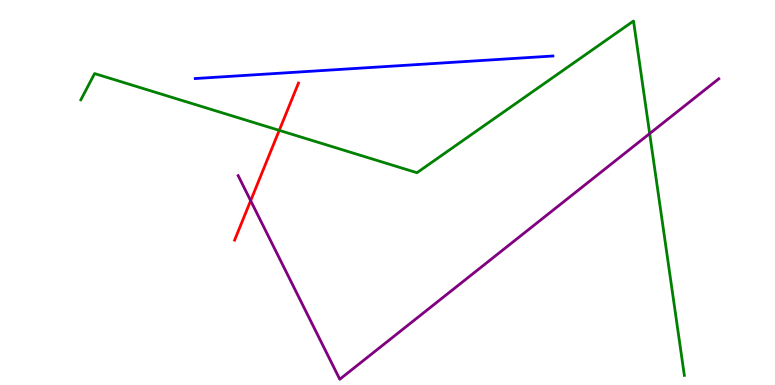[{'lines': ['blue', 'red'], 'intersections': []}, {'lines': ['green', 'red'], 'intersections': [{'x': 3.6, 'y': 6.61}]}, {'lines': ['purple', 'red'], 'intersections': [{'x': 3.23, 'y': 4.79}]}, {'lines': ['blue', 'green'], 'intersections': []}, {'lines': ['blue', 'purple'], 'intersections': []}, {'lines': ['green', 'purple'], 'intersections': [{'x': 8.38, 'y': 6.53}]}]